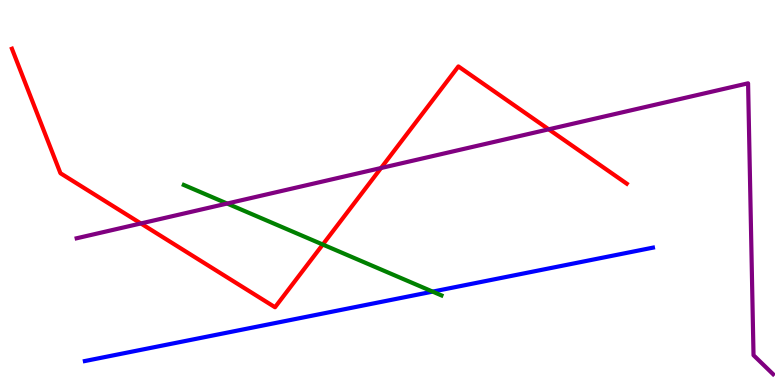[{'lines': ['blue', 'red'], 'intersections': []}, {'lines': ['green', 'red'], 'intersections': [{'x': 4.16, 'y': 3.65}]}, {'lines': ['purple', 'red'], 'intersections': [{'x': 1.82, 'y': 4.2}, {'x': 4.92, 'y': 5.64}, {'x': 7.08, 'y': 6.64}]}, {'lines': ['blue', 'green'], 'intersections': [{'x': 5.58, 'y': 2.43}]}, {'lines': ['blue', 'purple'], 'intersections': []}, {'lines': ['green', 'purple'], 'intersections': [{'x': 2.93, 'y': 4.71}]}]